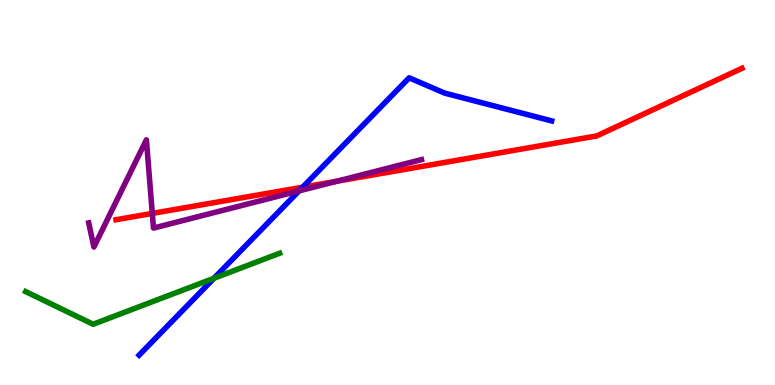[{'lines': ['blue', 'red'], 'intersections': [{'x': 3.91, 'y': 5.14}]}, {'lines': ['green', 'red'], 'intersections': []}, {'lines': ['purple', 'red'], 'intersections': [{'x': 1.97, 'y': 4.46}, {'x': 4.35, 'y': 5.29}]}, {'lines': ['blue', 'green'], 'intersections': [{'x': 2.76, 'y': 2.77}]}, {'lines': ['blue', 'purple'], 'intersections': [{'x': 3.86, 'y': 5.04}]}, {'lines': ['green', 'purple'], 'intersections': []}]